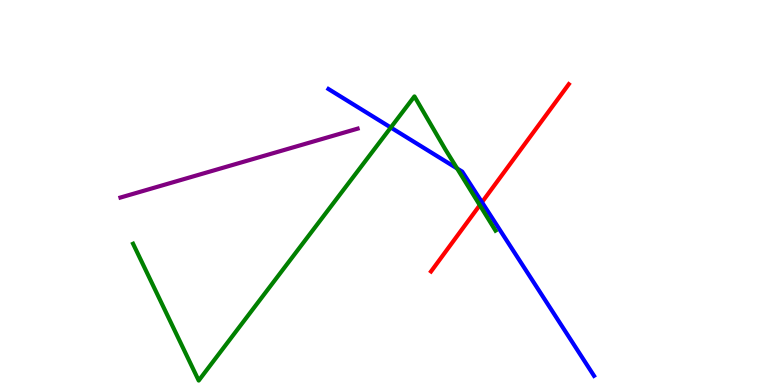[{'lines': ['blue', 'red'], 'intersections': [{'x': 6.22, 'y': 4.75}]}, {'lines': ['green', 'red'], 'intersections': [{'x': 6.19, 'y': 4.67}]}, {'lines': ['purple', 'red'], 'intersections': []}, {'lines': ['blue', 'green'], 'intersections': [{'x': 5.04, 'y': 6.69}, {'x': 5.9, 'y': 5.62}]}, {'lines': ['blue', 'purple'], 'intersections': []}, {'lines': ['green', 'purple'], 'intersections': []}]